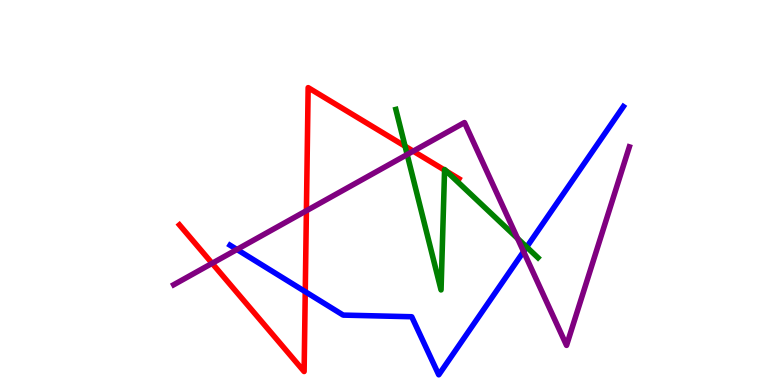[{'lines': ['blue', 'red'], 'intersections': [{'x': 3.94, 'y': 2.42}]}, {'lines': ['green', 'red'], 'intersections': [{'x': 5.23, 'y': 6.2}, {'x': 5.74, 'y': 5.58}, {'x': 5.76, 'y': 5.55}]}, {'lines': ['purple', 'red'], 'intersections': [{'x': 2.74, 'y': 3.16}, {'x': 3.95, 'y': 4.53}, {'x': 5.33, 'y': 6.07}]}, {'lines': ['blue', 'green'], 'intersections': [{'x': 6.8, 'y': 3.58}]}, {'lines': ['blue', 'purple'], 'intersections': [{'x': 3.06, 'y': 3.52}, {'x': 6.76, 'y': 3.47}]}, {'lines': ['green', 'purple'], 'intersections': [{'x': 5.25, 'y': 5.99}, {'x': 6.68, 'y': 3.81}]}]